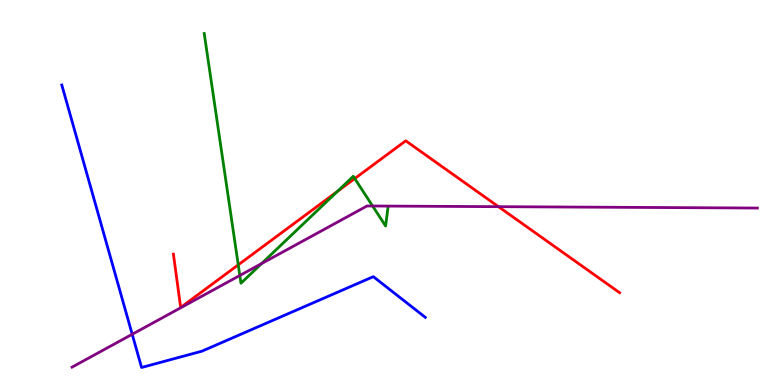[{'lines': ['blue', 'red'], 'intersections': []}, {'lines': ['green', 'red'], 'intersections': [{'x': 3.07, 'y': 3.12}, {'x': 4.35, 'y': 5.03}, {'x': 4.58, 'y': 5.36}]}, {'lines': ['purple', 'red'], 'intersections': [{'x': 6.43, 'y': 4.63}]}, {'lines': ['blue', 'green'], 'intersections': []}, {'lines': ['blue', 'purple'], 'intersections': [{'x': 1.71, 'y': 1.32}]}, {'lines': ['green', 'purple'], 'intersections': [{'x': 3.09, 'y': 2.84}, {'x': 3.38, 'y': 3.15}, {'x': 4.81, 'y': 4.65}]}]